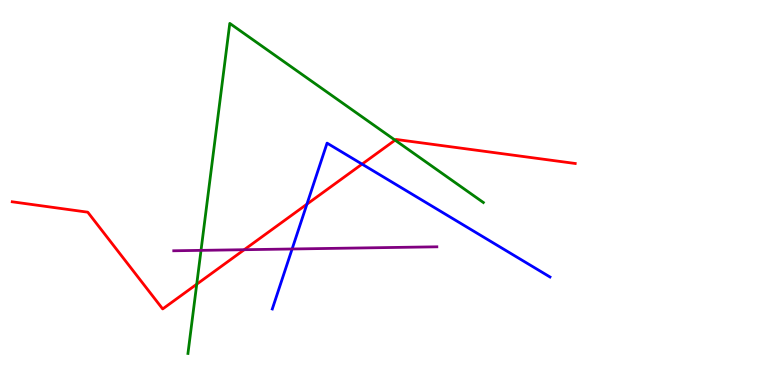[{'lines': ['blue', 'red'], 'intersections': [{'x': 3.96, 'y': 4.7}, {'x': 4.67, 'y': 5.74}]}, {'lines': ['green', 'red'], 'intersections': [{'x': 2.54, 'y': 2.62}, {'x': 5.1, 'y': 6.36}]}, {'lines': ['purple', 'red'], 'intersections': [{'x': 3.15, 'y': 3.51}]}, {'lines': ['blue', 'green'], 'intersections': []}, {'lines': ['blue', 'purple'], 'intersections': [{'x': 3.77, 'y': 3.53}]}, {'lines': ['green', 'purple'], 'intersections': [{'x': 2.59, 'y': 3.5}]}]